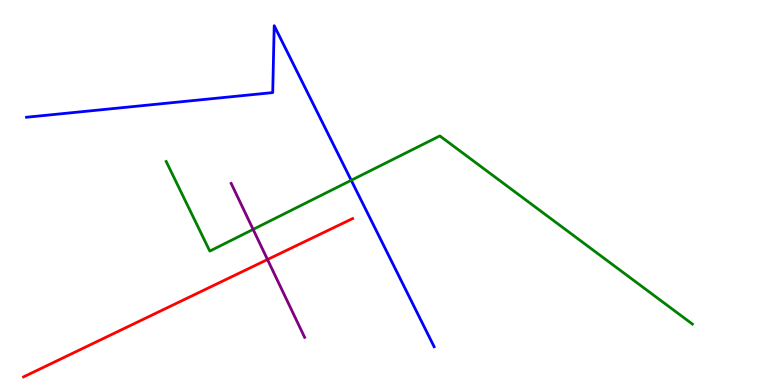[{'lines': ['blue', 'red'], 'intersections': []}, {'lines': ['green', 'red'], 'intersections': []}, {'lines': ['purple', 'red'], 'intersections': [{'x': 3.45, 'y': 3.26}]}, {'lines': ['blue', 'green'], 'intersections': [{'x': 4.53, 'y': 5.32}]}, {'lines': ['blue', 'purple'], 'intersections': []}, {'lines': ['green', 'purple'], 'intersections': [{'x': 3.27, 'y': 4.04}]}]